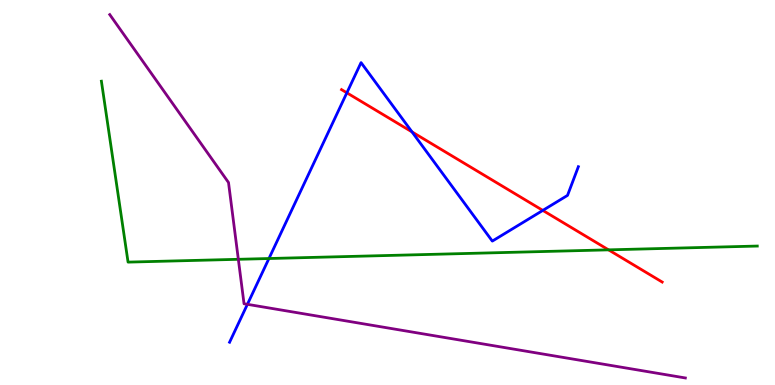[{'lines': ['blue', 'red'], 'intersections': [{'x': 4.48, 'y': 7.59}, {'x': 5.32, 'y': 6.57}, {'x': 7.0, 'y': 4.53}]}, {'lines': ['green', 'red'], 'intersections': [{'x': 7.85, 'y': 3.51}]}, {'lines': ['purple', 'red'], 'intersections': []}, {'lines': ['blue', 'green'], 'intersections': [{'x': 3.47, 'y': 3.29}]}, {'lines': ['blue', 'purple'], 'intersections': [{'x': 3.19, 'y': 2.1}]}, {'lines': ['green', 'purple'], 'intersections': [{'x': 3.08, 'y': 3.26}]}]